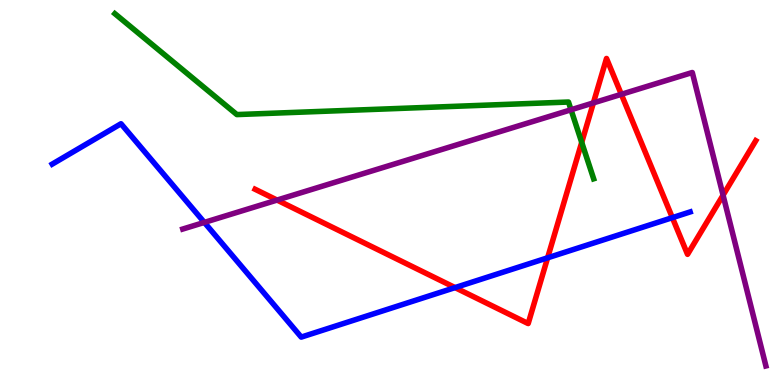[{'lines': ['blue', 'red'], 'intersections': [{'x': 5.87, 'y': 2.53}, {'x': 7.07, 'y': 3.3}, {'x': 8.68, 'y': 4.35}]}, {'lines': ['green', 'red'], 'intersections': [{'x': 7.51, 'y': 6.3}]}, {'lines': ['purple', 'red'], 'intersections': [{'x': 3.58, 'y': 4.8}, {'x': 7.66, 'y': 7.33}, {'x': 8.02, 'y': 7.55}, {'x': 9.33, 'y': 4.93}]}, {'lines': ['blue', 'green'], 'intersections': []}, {'lines': ['blue', 'purple'], 'intersections': [{'x': 2.64, 'y': 4.22}]}, {'lines': ['green', 'purple'], 'intersections': [{'x': 7.37, 'y': 7.15}]}]